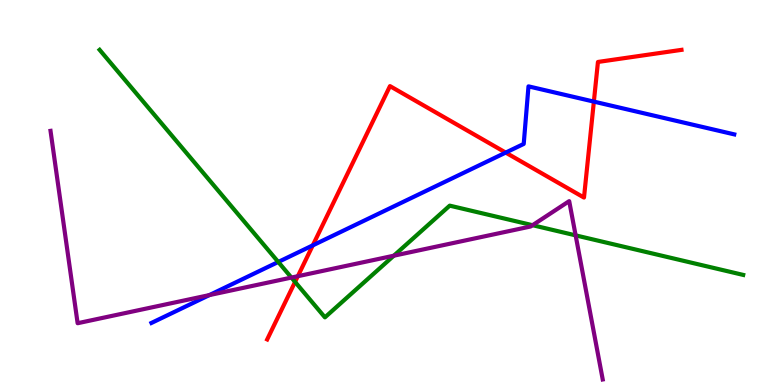[{'lines': ['blue', 'red'], 'intersections': [{'x': 4.04, 'y': 3.63}, {'x': 6.53, 'y': 6.04}, {'x': 7.66, 'y': 7.36}]}, {'lines': ['green', 'red'], 'intersections': [{'x': 3.81, 'y': 2.68}]}, {'lines': ['purple', 'red'], 'intersections': [{'x': 3.84, 'y': 2.83}]}, {'lines': ['blue', 'green'], 'intersections': [{'x': 3.59, 'y': 3.2}]}, {'lines': ['blue', 'purple'], 'intersections': [{'x': 2.7, 'y': 2.34}]}, {'lines': ['green', 'purple'], 'intersections': [{'x': 3.76, 'y': 2.79}, {'x': 5.08, 'y': 3.36}, {'x': 6.87, 'y': 4.15}, {'x': 7.43, 'y': 3.89}]}]